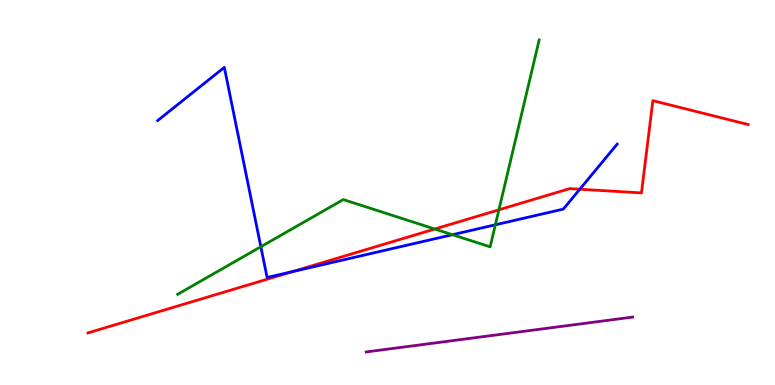[{'lines': ['blue', 'red'], 'intersections': [{'x': 3.78, 'y': 2.95}, {'x': 7.48, 'y': 5.09}]}, {'lines': ['green', 'red'], 'intersections': [{'x': 5.61, 'y': 4.05}, {'x': 6.44, 'y': 4.55}]}, {'lines': ['purple', 'red'], 'intersections': []}, {'lines': ['blue', 'green'], 'intersections': [{'x': 3.37, 'y': 3.59}, {'x': 5.84, 'y': 3.9}, {'x': 6.39, 'y': 4.16}]}, {'lines': ['blue', 'purple'], 'intersections': []}, {'lines': ['green', 'purple'], 'intersections': []}]